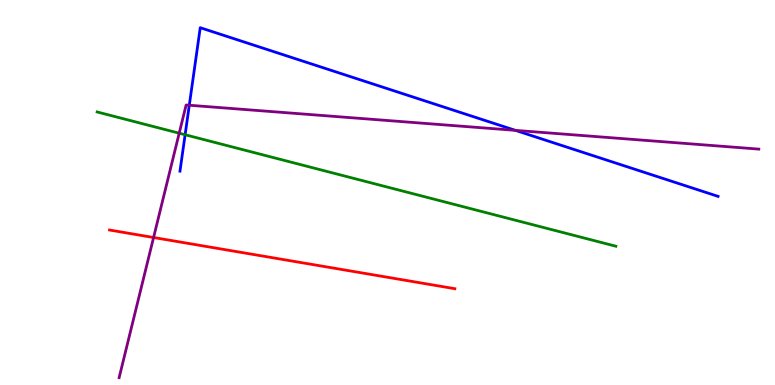[{'lines': ['blue', 'red'], 'intersections': []}, {'lines': ['green', 'red'], 'intersections': []}, {'lines': ['purple', 'red'], 'intersections': [{'x': 1.98, 'y': 3.83}]}, {'lines': ['blue', 'green'], 'intersections': [{'x': 2.39, 'y': 6.5}]}, {'lines': ['blue', 'purple'], 'intersections': [{'x': 2.44, 'y': 7.27}, {'x': 6.65, 'y': 6.61}]}, {'lines': ['green', 'purple'], 'intersections': [{'x': 2.31, 'y': 6.54}]}]